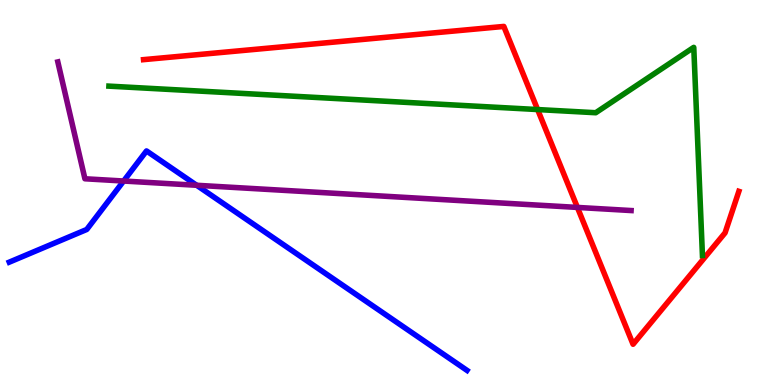[{'lines': ['blue', 'red'], 'intersections': []}, {'lines': ['green', 'red'], 'intersections': [{'x': 6.94, 'y': 7.15}]}, {'lines': ['purple', 'red'], 'intersections': [{'x': 7.45, 'y': 4.61}]}, {'lines': ['blue', 'green'], 'intersections': []}, {'lines': ['blue', 'purple'], 'intersections': [{'x': 1.6, 'y': 5.3}, {'x': 2.54, 'y': 5.19}]}, {'lines': ['green', 'purple'], 'intersections': []}]